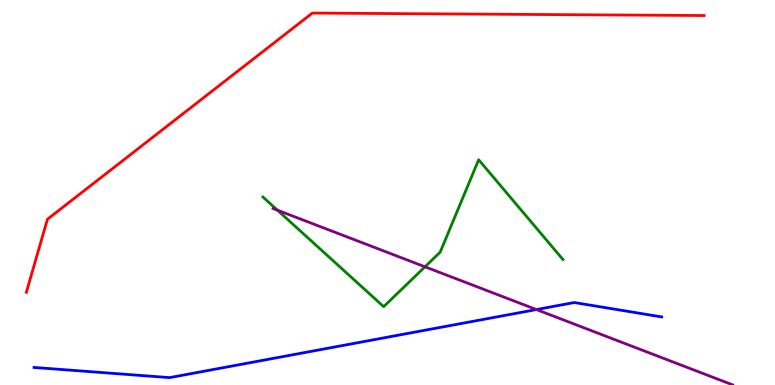[{'lines': ['blue', 'red'], 'intersections': []}, {'lines': ['green', 'red'], 'intersections': []}, {'lines': ['purple', 'red'], 'intersections': []}, {'lines': ['blue', 'green'], 'intersections': []}, {'lines': ['blue', 'purple'], 'intersections': [{'x': 6.92, 'y': 1.96}]}, {'lines': ['green', 'purple'], 'intersections': [{'x': 3.58, 'y': 4.54}, {'x': 5.48, 'y': 3.07}]}]